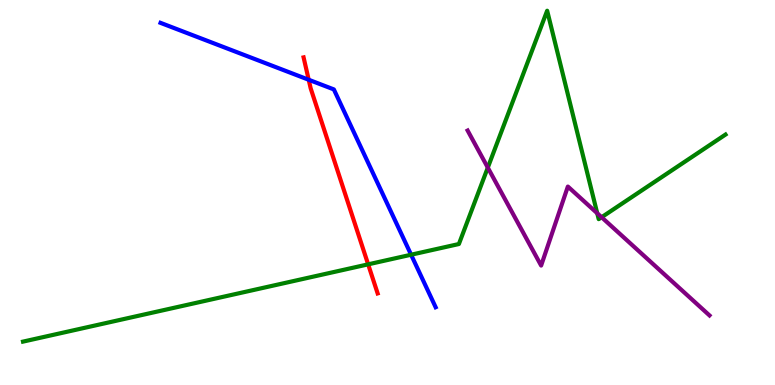[{'lines': ['blue', 'red'], 'intersections': [{'x': 3.98, 'y': 7.93}]}, {'lines': ['green', 'red'], 'intersections': [{'x': 4.75, 'y': 3.13}]}, {'lines': ['purple', 'red'], 'intersections': []}, {'lines': ['blue', 'green'], 'intersections': [{'x': 5.3, 'y': 3.38}]}, {'lines': ['blue', 'purple'], 'intersections': []}, {'lines': ['green', 'purple'], 'intersections': [{'x': 6.29, 'y': 5.65}, {'x': 7.71, 'y': 4.46}, {'x': 7.76, 'y': 4.36}]}]